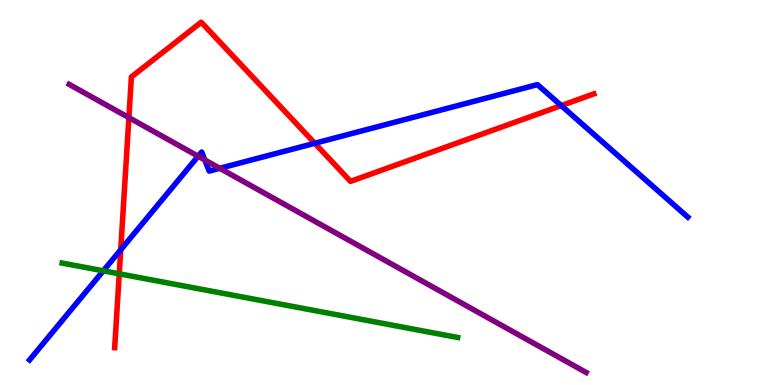[{'lines': ['blue', 'red'], 'intersections': [{'x': 1.56, 'y': 3.51}, {'x': 4.06, 'y': 6.28}, {'x': 7.24, 'y': 7.26}]}, {'lines': ['green', 'red'], 'intersections': [{'x': 1.54, 'y': 2.89}]}, {'lines': ['purple', 'red'], 'intersections': [{'x': 1.66, 'y': 6.94}]}, {'lines': ['blue', 'green'], 'intersections': [{'x': 1.33, 'y': 2.97}]}, {'lines': ['blue', 'purple'], 'intersections': [{'x': 2.56, 'y': 5.94}, {'x': 2.64, 'y': 5.85}, {'x': 2.84, 'y': 5.63}]}, {'lines': ['green', 'purple'], 'intersections': []}]